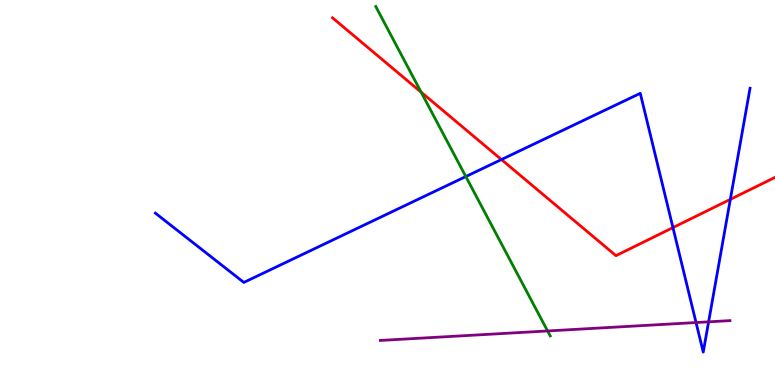[{'lines': ['blue', 'red'], 'intersections': [{'x': 6.47, 'y': 5.86}, {'x': 8.68, 'y': 4.09}, {'x': 9.42, 'y': 4.82}]}, {'lines': ['green', 'red'], 'intersections': [{'x': 5.43, 'y': 7.61}]}, {'lines': ['purple', 'red'], 'intersections': []}, {'lines': ['blue', 'green'], 'intersections': [{'x': 6.01, 'y': 5.41}]}, {'lines': ['blue', 'purple'], 'intersections': [{'x': 8.98, 'y': 1.62}, {'x': 9.14, 'y': 1.64}]}, {'lines': ['green', 'purple'], 'intersections': [{'x': 7.07, 'y': 1.4}]}]